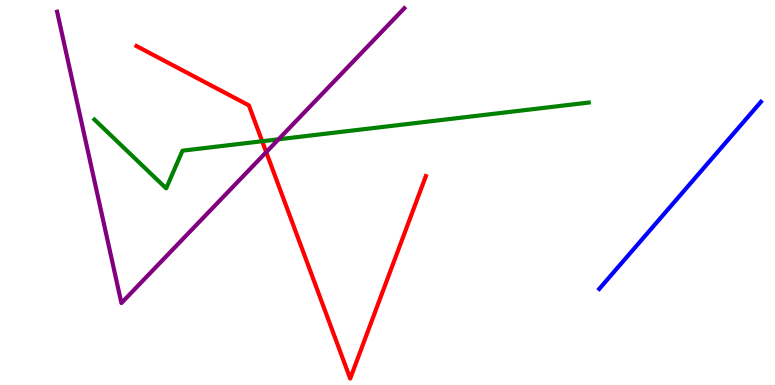[{'lines': ['blue', 'red'], 'intersections': []}, {'lines': ['green', 'red'], 'intersections': [{'x': 3.38, 'y': 6.33}]}, {'lines': ['purple', 'red'], 'intersections': [{'x': 3.44, 'y': 6.05}]}, {'lines': ['blue', 'green'], 'intersections': []}, {'lines': ['blue', 'purple'], 'intersections': []}, {'lines': ['green', 'purple'], 'intersections': [{'x': 3.59, 'y': 6.38}]}]